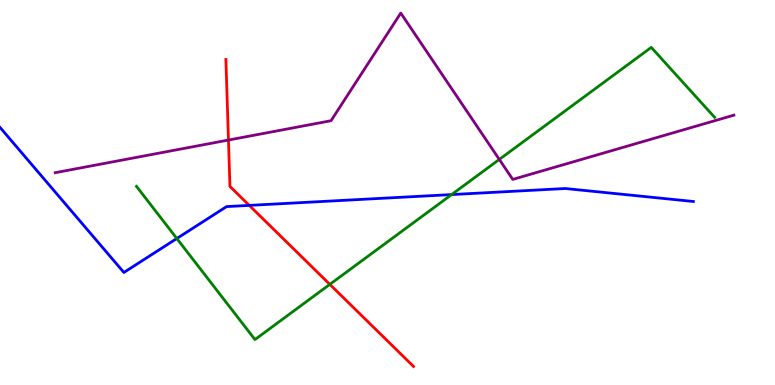[{'lines': ['blue', 'red'], 'intersections': [{'x': 3.22, 'y': 4.67}]}, {'lines': ['green', 'red'], 'intersections': [{'x': 4.26, 'y': 2.61}]}, {'lines': ['purple', 'red'], 'intersections': [{'x': 2.95, 'y': 6.36}]}, {'lines': ['blue', 'green'], 'intersections': [{'x': 2.28, 'y': 3.8}, {'x': 5.83, 'y': 4.95}]}, {'lines': ['blue', 'purple'], 'intersections': []}, {'lines': ['green', 'purple'], 'intersections': [{'x': 6.44, 'y': 5.86}]}]